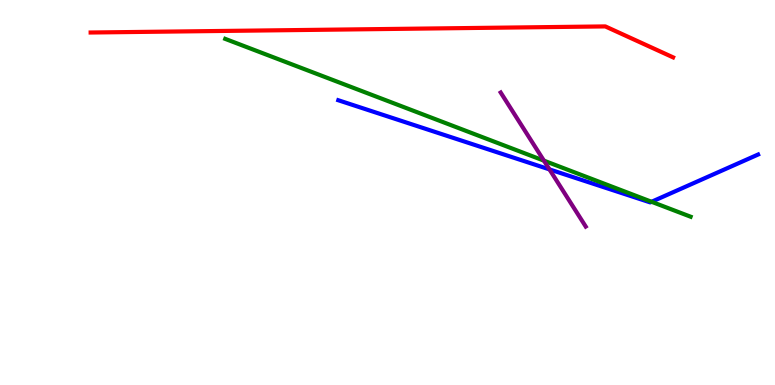[{'lines': ['blue', 'red'], 'intersections': []}, {'lines': ['green', 'red'], 'intersections': []}, {'lines': ['purple', 'red'], 'intersections': []}, {'lines': ['blue', 'green'], 'intersections': [{'x': 8.41, 'y': 4.76}]}, {'lines': ['blue', 'purple'], 'intersections': [{'x': 7.09, 'y': 5.6}]}, {'lines': ['green', 'purple'], 'intersections': [{'x': 7.02, 'y': 5.83}]}]